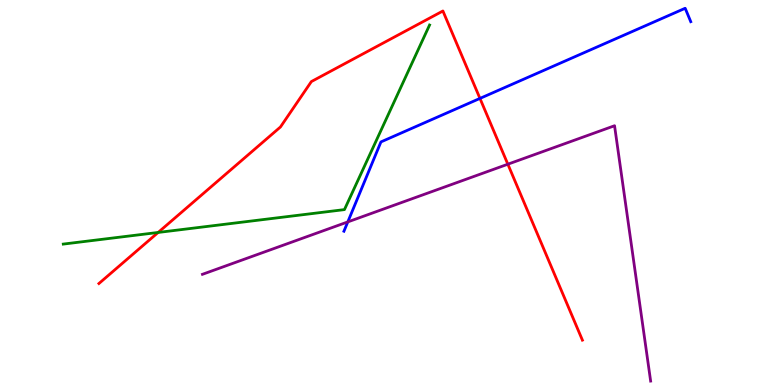[{'lines': ['blue', 'red'], 'intersections': [{'x': 6.19, 'y': 7.44}]}, {'lines': ['green', 'red'], 'intersections': [{'x': 2.04, 'y': 3.96}]}, {'lines': ['purple', 'red'], 'intersections': [{'x': 6.55, 'y': 5.73}]}, {'lines': ['blue', 'green'], 'intersections': []}, {'lines': ['blue', 'purple'], 'intersections': [{'x': 4.49, 'y': 4.24}]}, {'lines': ['green', 'purple'], 'intersections': []}]